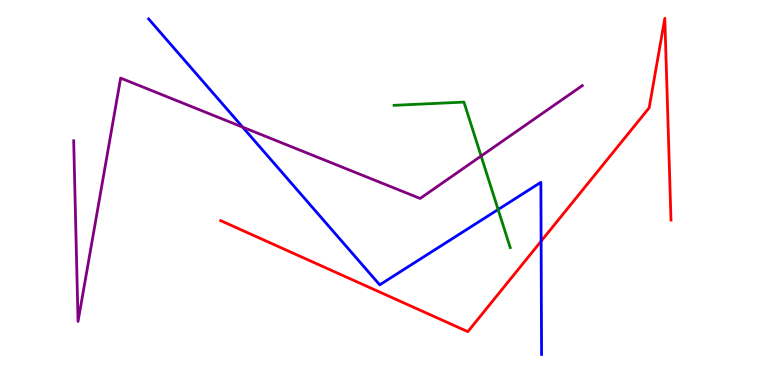[{'lines': ['blue', 'red'], 'intersections': [{'x': 6.98, 'y': 3.74}]}, {'lines': ['green', 'red'], 'intersections': []}, {'lines': ['purple', 'red'], 'intersections': []}, {'lines': ['blue', 'green'], 'intersections': [{'x': 6.43, 'y': 4.56}]}, {'lines': ['blue', 'purple'], 'intersections': [{'x': 3.13, 'y': 6.7}]}, {'lines': ['green', 'purple'], 'intersections': [{'x': 6.21, 'y': 5.95}]}]